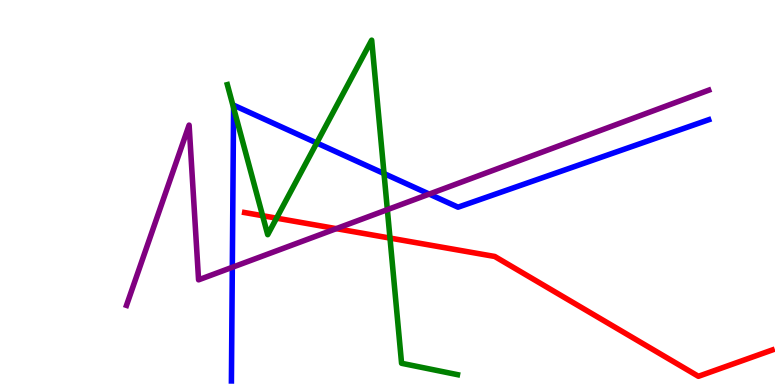[{'lines': ['blue', 'red'], 'intersections': []}, {'lines': ['green', 'red'], 'intersections': [{'x': 3.39, 'y': 4.4}, {'x': 3.57, 'y': 4.33}, {'x': 5.03, 'y': 3.82}]}, {'lines': ['purple', 'red'], 'intersections': [{'x': 4.34, 'y': 4.06}]}, {'lines': ['blue', 'green'], 'intersections': [{'x': 3.01, 'y': 7.2}, {'x': 4.09, 'y': 6.29}, {'x': 4.96, 'y': 5.49}]}, {'lines': ['blue', 'purple'], 'intersections': [{'x': 3.0, 'y': 3.06}, {'x': 5.54, 'y': 4.96}]}, {'lines': ['green', 'purple'], 'intersections': [{'x': 5.0, 'y': 4.55}]}]